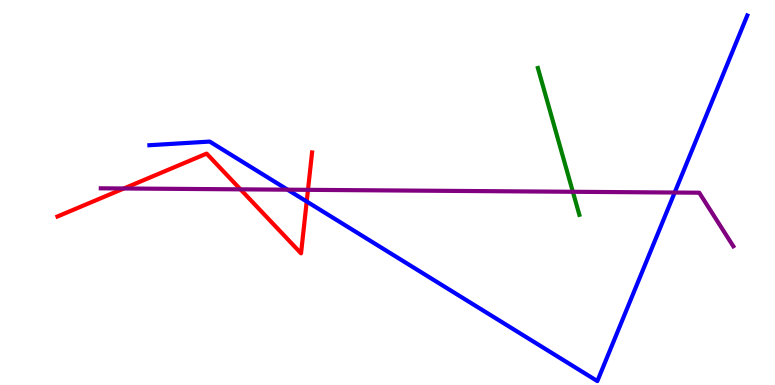[{'lines': ['blue', 'red'], 'intersections': [{'x': 3.96, 'y': 4.77}]}, {'lines': ['green', 'red'], 'intersections': []}, {'lines': ['purple', 'red'], 'intersections': [{'x': 1.6, 'y': 5.1}, {'x': 3.1, 'y': 5.08}, {'x': 3.97, 'y': 5.07}]}, {'lines': ['blue', 'green'], 'intersections': []}, {'lines': ['blue', 'purple'], 'intersections': [{'x': 3.71, 'y': 5.07}, {'x': 8.71, 'y': 5.0}]}, {'lines': ['green', 'purple'], 'intersections': [{'x': 7.39, 'y': 5.02}]}]